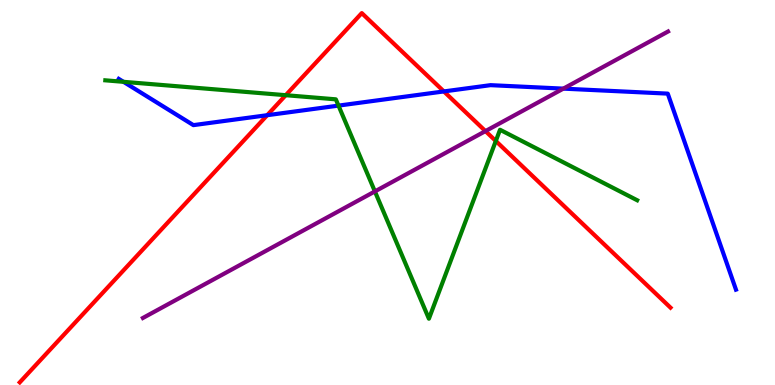[{'lines': ['blue', 'red'], 'intersections': [{'x': 3.45, 'y': 7.01}, {'x': 5.73, 'y': 7.63}]}, {'lines': ['green', 'red'], 'intersections': [{'x': 3.69, 'y': 7.53}, {'x': 6.4, 'y': 6.34}]}, {'lines': ['purple', 'red'], 'intersections': [{'x': 6.26, 'y': 6.59}]}, {'lines': ['blue', 'green'], 'intersections': [{'x': 1.59, 'y': 7.87}, {'x': 4.37, 'y': 7.26}]}, {'lines': ['blue', 'purple'], 'intersections': [{'x': 7.27, 'y': 7.7}]}, {'lines': ['green', 'purple'], 'intersections': [{'x': 4.84, 'y': 5.03}]}]